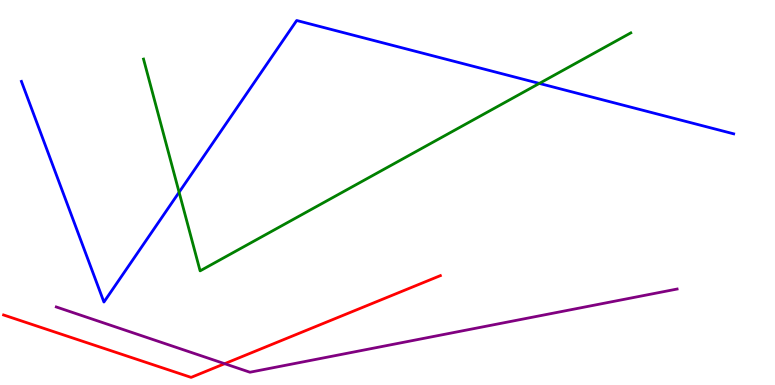[{'lines': ['blue', 'red'], 'intersections': []}, {'lines': ['green', 'red'], 'intersections': []}, {'lines': ['purple', 'red'], 'intersections': [{'x': 2.9, 'y': 0.553}]}, {'lines': ['blue', 'green'], 'intersections': [{'x': 2.31, 'y': 5.01}, {'x': 6.96, 'y': 7.83}]}, {'lines': ['blue', 'purple'], 'intersections': []}, {'lines': ['green', 'purple'], 'intersections': []}]